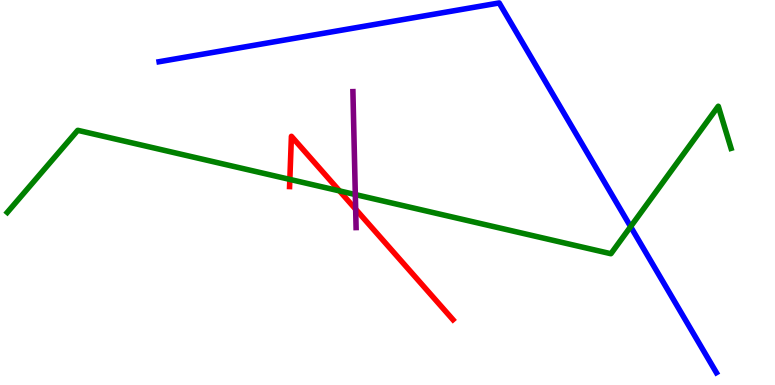[{'lines': ['blue', 'red'], 'intersections': []}, {'lines': ['green', 'red'], 'intersections': [{'x': 3.74, 'y': 5.34}, {'x': 4.38, 'y': 5.04}]}, {'lines': ['purple', 'red'], 'intersections': [{'x': 4.59, 'y': 4.57}]}, {'lines': ['blue', 'green'], 'intersections': [{'x': 8.14, 'y': 4.11}]}, {'lines': ['blue', 'purple'], 'intersections': []}, {'lines': ['green', 'purple'], 'intersections': [{'x': 4.58, 'y': 4.95}]}]